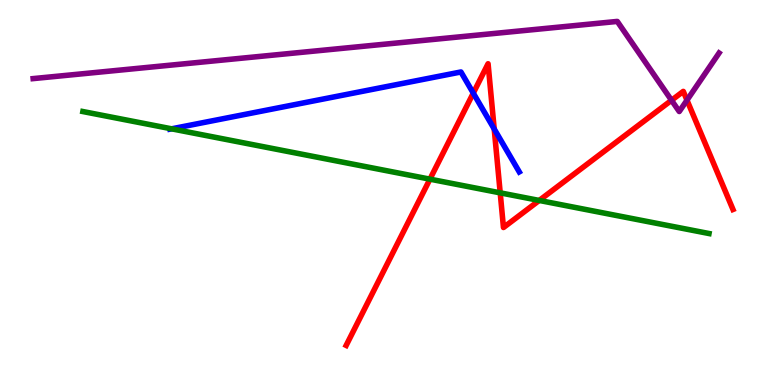[{'lines': ['blue', 'red'], 'intersections': [{'x': 6.11, 'y': 7.58}, {'x': 6.38, 'y': 6.65}]}, {'lines': ['green', 'red'], 'intersections': [{'x': 5.55, 'y': 5.35}, {'x': 6.45, 'y': 4.99}, {'x': 6.96, 'y': 4.79}]}, {'lines': ['purple', 'red'], 'intersections': [{'x': 8.66, 'y': 7.4}, {'x': 8.86, 'y': 7.4}]}, {'lines': ['blue', 'green'], 'intersections': [{'x': 2.21, 'y': 6.65}]}, {'lines': ['blue', 'purple'], 'intersections': []}, {'lines': ['green', 'purple'], 'intersections': []}]